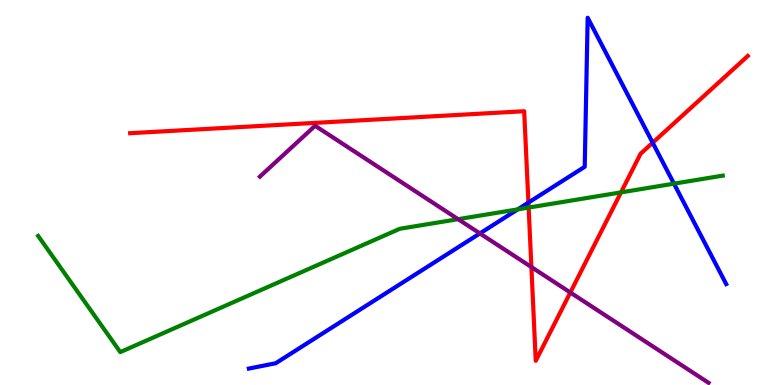[{'lines': ['blue', 'red'], 'intersections': [{'x': 6.82, 'y': 4.74}, {'x': 8.42, 'y': 6.29}]}, {'lines': ['green', 'red'], 'intersections': [{'x': 6.82, 'y': 4.61}, {'x': 8.01, 'y': 5.0}]}, {'lines': ['purple', 'red'], 'intersections': [{'x': 6.86, 'y': 3.06}, {'x': 7.36, 'y': 2.4}]}, {'lines': ['blue', 'green'], 'intersections': [{'x': 6.68, 'y': 4.56}, {'x': 8.7, 'y': 5.23}]}, {'lines': ['blue', 'purple'], 'intersections': [{'x': 6.19, 'y': 3.94}]}, {'lines': ['green', 'purple'], 'intersections': [{'x': 5.91, 'y': 4.31}]}]